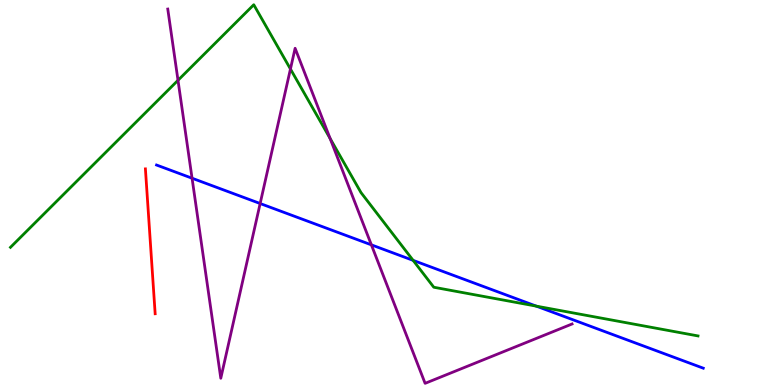[{'lines': ['blue', 'red'], 'intersections': []}, {'lines': ['green', 'red'], 'intersections': []}, {'lines': ['purple', 'red'], 'intersections': []}, {'lines': ['blue', 'green'], 'intersections': [{'x': 5.33, 'y': 3.24}, {'x': 6.92, 'y': 2.05}]}, {'lines': ['blue', 'purple'], 'intersections': [{'x': 2.48, 'y': 5.37}, {'x': 3.36, 'y': 4.71}, {'x': 4.79, 'y': 3.64}]}, {'lines': ['green', 'purple'], 'intersections': [{'x': 2.3, 'y': 7.91}, {'x': 3.75, 'y': 8.21}, {'x': 4.26, 'y': 6.4}]}]